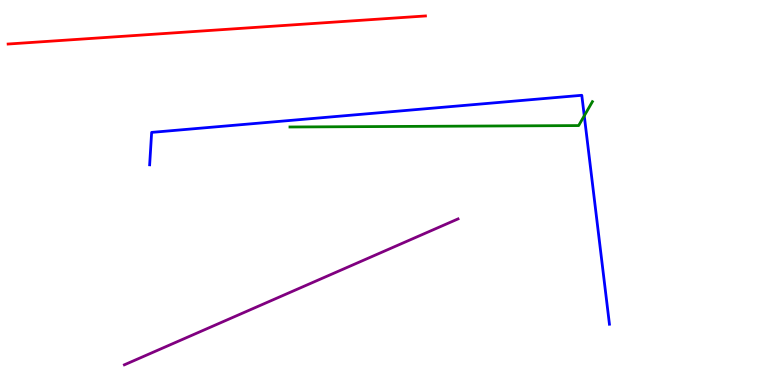[{'lines': ['blue', 'red'], 'intersections': []}, {'lines': ['green', 'red'], 'intersections': []}, {'lines': ['purple', 'red'], 'intersections': []}, {'lines': ['blue', 'green'], 'intersections': [{'x': 7.54, 'y': 6.99}]}, {'lines': ['blue', 'purple'], 'intersections': []}, {'lines': ['green', 'purple'], 'intersections': []}]